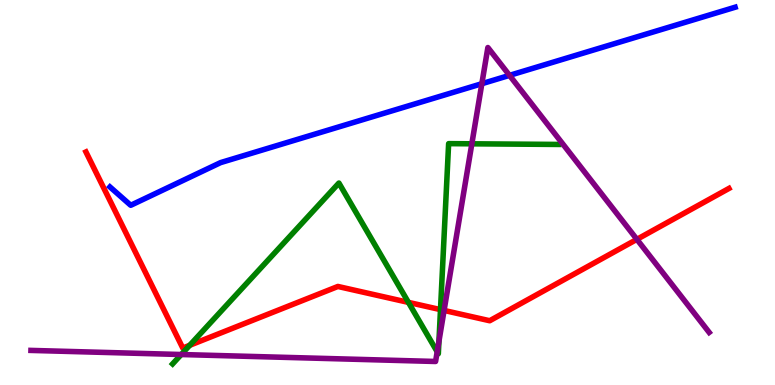[{'lines': ['blue', 'red'], 'intersections': []}, {'lines': ['green', 'red'], 'intersections': [{'x': 2.45, 'y': 1.03}, {'x': 5.27, 'y': 2.15}, {'x': 5.68, 'y': 1.96}]}, {'lines': ['purple', 'red'], 'intersections': [{'x': 5.73, 'y': 1.94}, {'x': 8.22, 'y': 3.78}]}, {'lines': ['blue', 'green'], 'intersections': []}, {'lines': ['blue', 'purple'], 'intersections': [{'x': 6.22, 'y': 7.83}, {'x': 6.57, 'y': 8.04}]}, {'lines': ['green', 'purple'], 'intersections': [{'x': 2.34, 'y': 0.792}, {'x': 5.64, 'y': 0.863}, {'x': 5.66, 'y': 1.14}, {'x': 6.09, 'y': 6.26}]}]